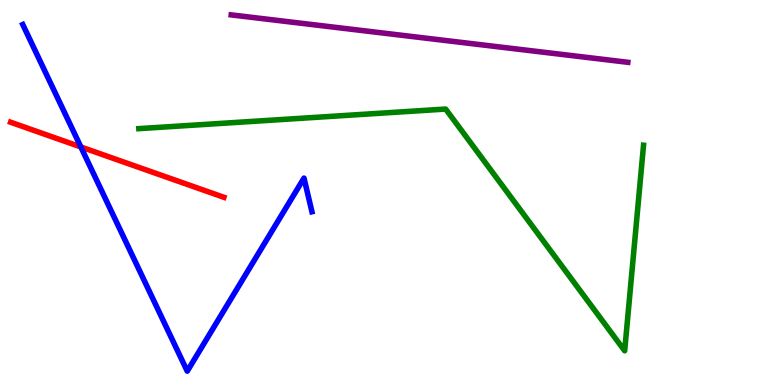[{'lines': ['blue', 'red'], 'intersections': [{'x': 1.04, 'y': 6.18}]}, {'lines': ['green', 'red'], 'intersections': []}, {'lines': ['purple', 'red'], 'intersections': []}, {'lines': ['blue', 'green'], 'intersections': []}, {'lines': ['blue', 'purple'], 'intersections': []}, {'lines': ['green', 'purple'], 'intersections': []}]